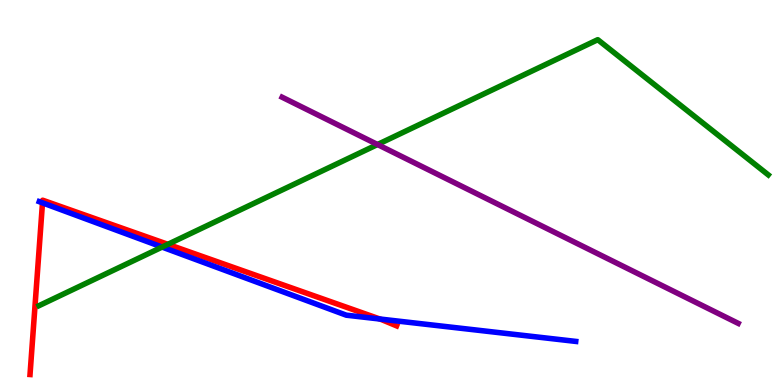[{'lines': ['blue', 'red'], 'intersections': [{'x': 0.548, 'y': 4.73}, {'x': 4.9, 'y': 1.71}]}, {'lines': ['green', 'red'], 'intersections': [{'x': 2.17, 'y': 3.65}]}, {'lines': ['purple', 'red'], 'intersections': []}, {'lines': ['blue', 'green'], 'intersections': [{'x': 2.09, 'y': 3.58}]}, {'lines': ['blue', 'purple'], 'intersections': []}, {'lines': ['green', 'purple'], 'intersections': [{'x': 4.87, 'y': 6.25}]}]